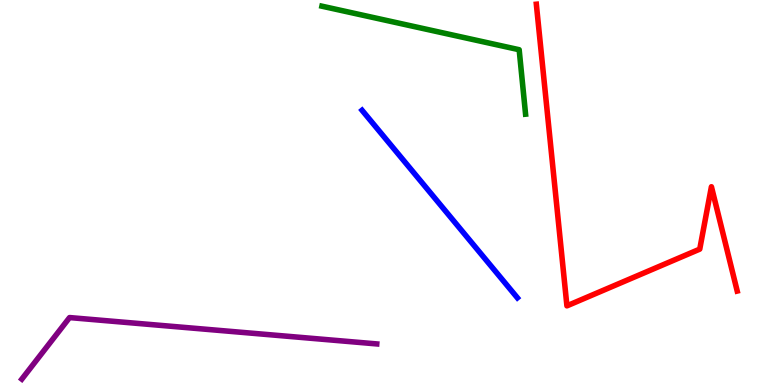[{'lines': ['blue', 'red'], 'intersections': []}, {'lines': ['green', 'red'], 'intersections': []}, {'lines': ['purple', 'red'], 'intersections': []}, {'lines': ['blue', 'green'], 'intersections': []}, {'lines': ['blue', 'purple'], 'intersections': []}, {'lines': ['green', 'purple'], 'intersections': []}]